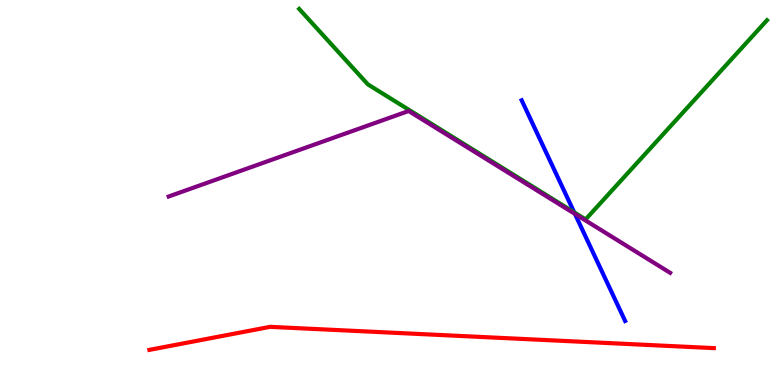[{'lines': ['blue', 'red'], 'intersections': []}, {'lines': ['green', 'red'], 'intersections': []}, {'lines': ['purple', 'red'], 'intersections': []}, {'lines': ['blue', 'green'], 'intersections': [{'x': 7.41, 'y': 4.48}]}, {'lines': ['blue', 'purple'], 'intersections': [{'x': 7.42, 'y': 4.44}]}, {'lines': ['green', 'purple'], 'intersections': []}]